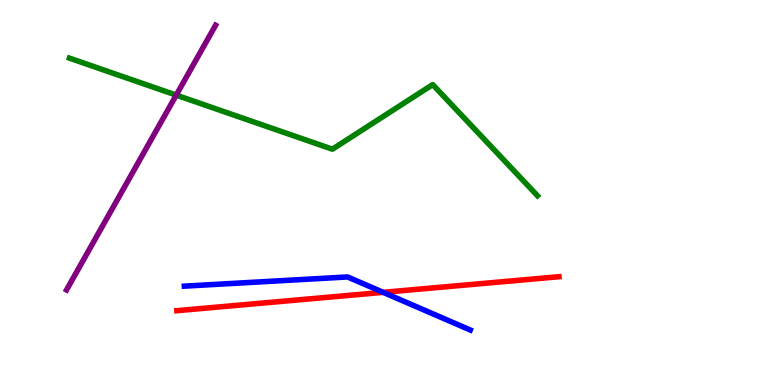[{'lines': ['blue', 'red'], 'intersections': [{'x': 4.94, 'y': 2.41}]}, {'lines': ['green', 'red'], 'intersections': []}, {'lines': ['purple', 'red'], 'intersections': []}, {'lines': ['blue', 'green'], 'intersections': []}, {'lines': ['blue', 'purple'], 'intersections': []}, {'lines': ['green', 'purple'], 'intersections': [{'x': 2.27, 'y': 7.53}]}]